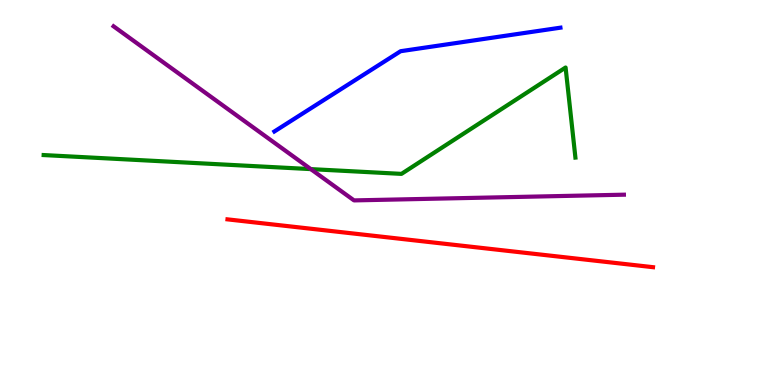[{'lines': ['blue', 'red'], 'intersections': []}, {'lines': ['green', 'red'], 'intersections': []}, {'lines': ['purple', 'red'], 'intersections': []}, {'lines': ['blue', 'green'], 'intersections': []}, {'lines': ['blue', 'purple'], 'intersections': []}, {'lines': ['green', 'purple'], 'intersections': [{'x': 4.01, 'y': 5.61}]}]